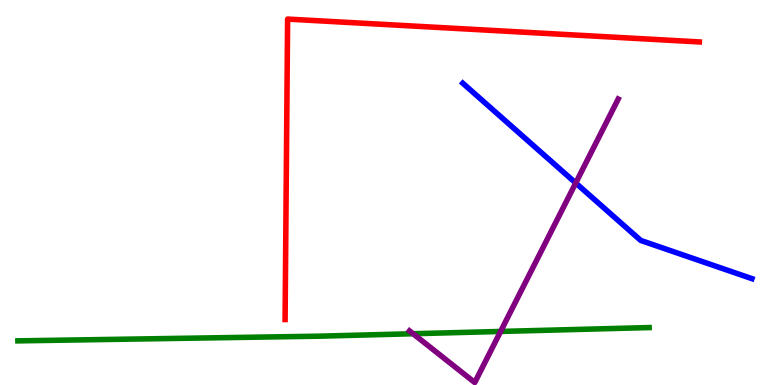[{'lines': ['blue', 'red'], 'intersections': []}, {'lines': ['green', 'red'], 'intersections': []}, {'lines': ['purple', 'red'], 'intersections': []}, {'lines': ['blue', 'green'], 'intersections': []}, {'lines': ['blue', 'purple'], 'intersections': [{'x': 7.43, 'y': 5.25}]}, {'lines': ['green', 'purple'], 'intersections': [{'x': 5.33, 'y': 1.33}, {'x': 6.46, 'y': 1.39}]}]